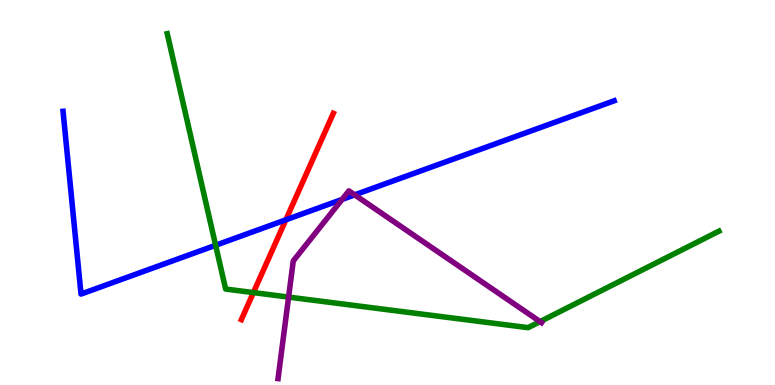[{'lines': ['blue', 'red'], 'intersections': [{'x': 3.69, 'y': 4.29}]}, {'lines': ['green', 'red'], 'intersections': [{'x': 3.27, 'y': 2.4}]}, {'lines': ['purple', 'red'], 'intersections': []}, {'lines': ['blue', 'green'], 'intersections': [{'x': 2.78, 'y': 3.63}]}, {'lines': ['blue', 'purple'], 'intersections': [{'x': 4.41, 'y': 4.82}, {'x': 4.58, 'y': 4.94}]}, {'lines': ['green', 'purple'], 'intersections': [{'x': 3.72, 'y': 2.28}, {'x': 6.97, 'y': 1.65}]}]